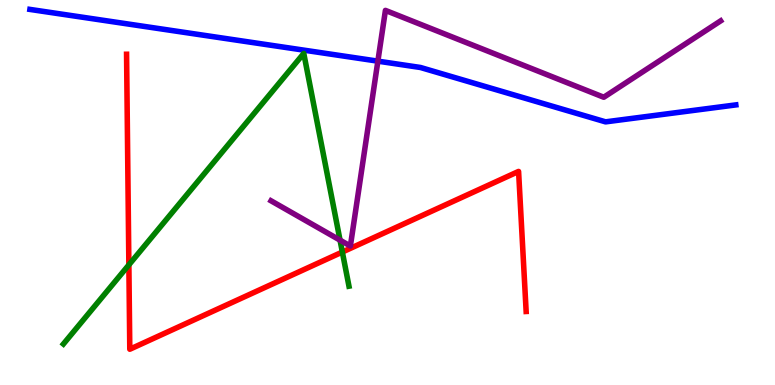[{'lines': ['blue', 'red'], 'intersections': []}, {'lines': ['green', 'red'], 'intersections': [{'x': 1.66, 'y': 3.12}, {'x': 4.42, 'y': 3.45}]}, {'lines': ['purple', 'red'], 'intersections': []}, {'lines': ['blue', 'green'], 'intersections': []}, {'lines': ['blue', 'purple'], 'intersections': [{'x': 4.88, 'y': 8.41}]}, {'lines': ['green', 'purple'], 'intersections': [{'x': 4.39, 'y': 3.76}]}]